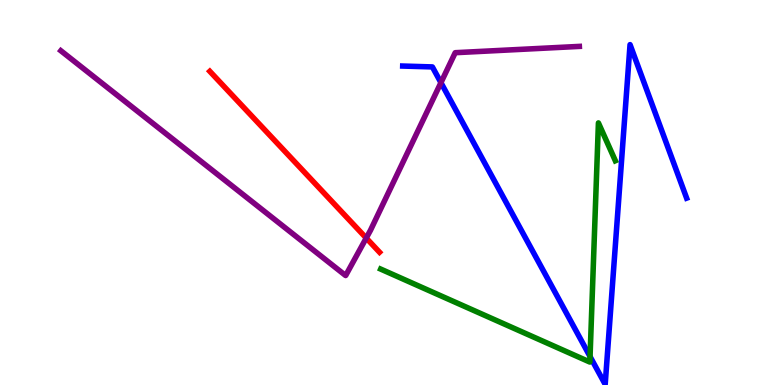[{'lines': ['blue', 'red'], 'intersections': []}, {'lines': ['green', 'red'], 'intersections': []}, {'lines': ['purple', 'red'], 'intersections': [{'x': 4.73, 'y': 3.82}]}, {'lines': ['blue', 'green'], 'intersections': [{'x': 7.61, 'y': 0.739}]}, {'lines': ['blue', 'purple'], 'intersections': [{'x': 5.69, 'y': 7.85}]}, {'lines': ['green', 'purple'], 'intersections': []}]